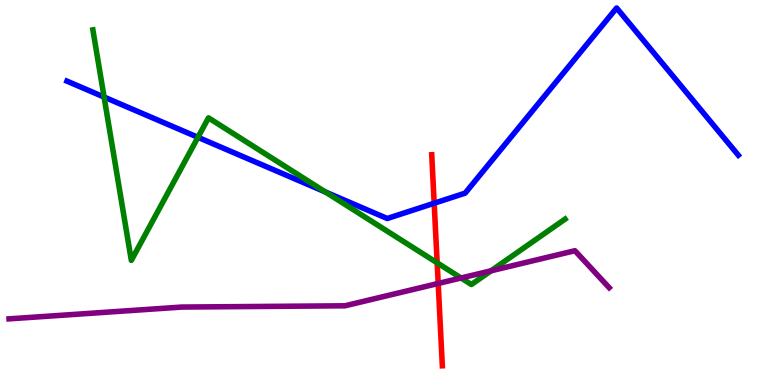[{'lines': ['blue', 'red'], 'intersections': [{'x': 5.6, 'y': 4.72}]}, {'lines': ['green', 'red'], 'intersections': [{'x': 5.64, 'y': 3.17}]}, {'lines': ['purple', 'red'], 'intersections': [{'x': 5.65, 'y': 2.64}]}, {'lines': ['blue', 'green'], 'intersections': [{'x': 1.34, 'y': 7.48}, {'x': 2.55, 'y': 6.43}, {'x': 4.2, 'y': 5.01}]}, {'lines': ['blue', 'purple'], 'intersections': []}, {'lines': ['green', 'purple'], 'intersections': [{'x': 5.95, 'y': 2.78}, {'x': 6.34, 'y': 2.97}]}]